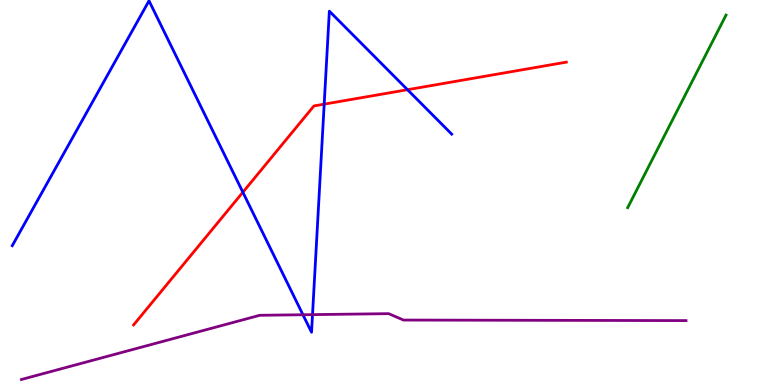[{'lines': ['blue', 'red'], 'intersections': [{'x': 3.13, 'y': 5.01}, {'x': 4.18, 'y': 7.29}, {'x': 5.26, 'y': 7.67}]}, {'lines': ['green', 'red'], 'intersections': []}, {'lines': ['purple', 'red'], 'intersections': []}, {'lines': ['blue', 'green'], 'intersections': []}, {'lines': ['blue', 'purple'], 'intersections': [{'x': 3.91, 'y': 1.82}, {'x': 4.03, 'y': 1.83}]}, {'lines': ['green', 'purple'], 'intersections': []}]